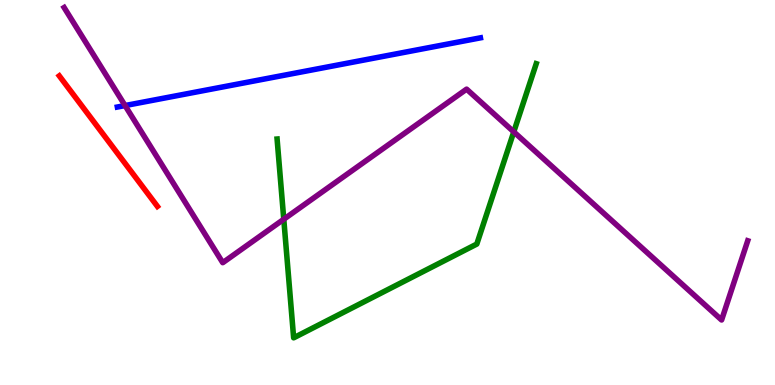[{'lines': ['blue', 'red'], 'intersections': []}, {'lines': ['green', 'red'], 'intersections': []}, {'lines': ['purple', 'red'], 'intersections': []}, {'lines': ['blue', 'green'], 'intersections': []}, {'lines': ['blue', 'purple'], 'intersections': [{'x': 1.61, 'y': 7.26}]}, {'lines': ['green', 'purple'], 'intersections': [{'x': 3.66, 'y': 4.31}, {'x': 6.63, 'y': 6.58}]}]